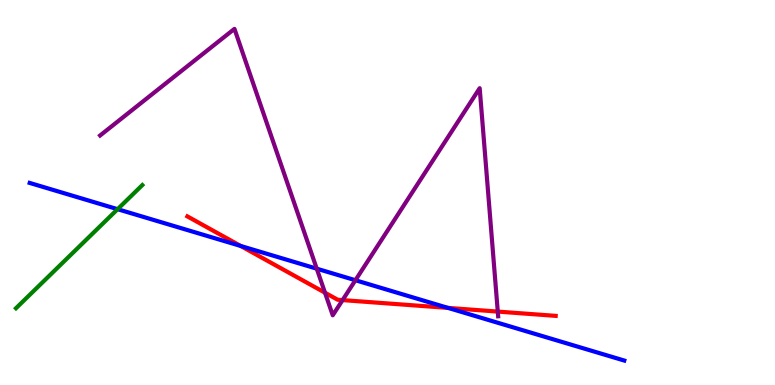[{'lines': ['blue', 'red'], 'intersections': [{'x': 3.11, 'y': 3.61}, {'x': 5.78, 'y': 2.0}]}, {'lines': ['green', 'red'], 'intersections': []}, {'lines': ['purple', 'red'], 'intersections': [{'x': 4.19, 'y': 2.4}, {'x': 4.42, 'y': 2.21}, {'x': 6.42, 'y': 1.91}]}, {'lines': ['blue', 'green'], 'intersections': [{'x': 1.52, 'y': 4.57}]}, {'lines': ['blue', 'purple'], 'intersections': [{'x': 4.09, 'y': 3.02}, {'x': 4.59, 'y': 2.72}]}, {'lines': ['green', 'purple'], 'intersections': []}]